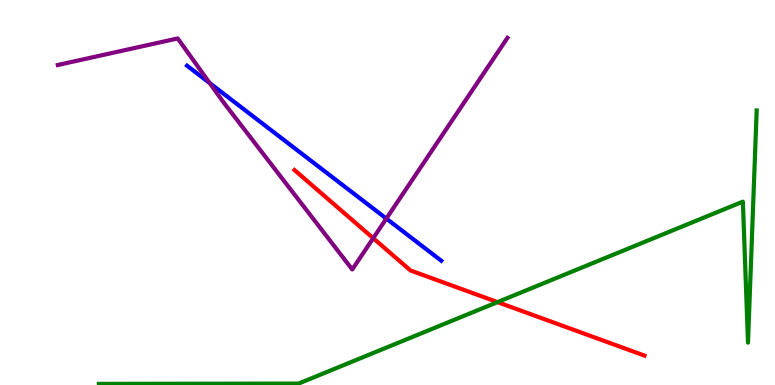[{'lines': ['blue', 'red'], 'intersections': []}, {'lines': ['green', 'red'], 'intersections': [{'x': 6.42, 'y': 2.15}]}, {'lines': ['purple', 'red'], 'intersections': [{'x': 4.82, 'y': 3.81}]}, {'lines': ['blue', 'green'], 'intersections': []}, {'lines': ['blue', 'purple'], 'intersections': [{'x': 2.71, 'y': 7.84}, {'x': 4.99, 'y': 4.32}]}, {'lines': ['green', 'purple'], 'intersections': []}]